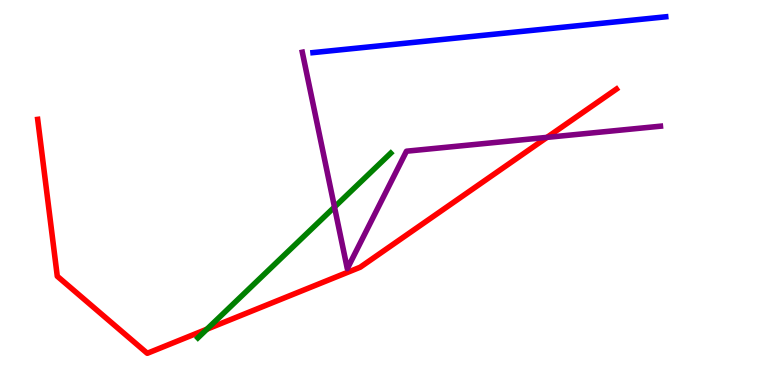[{'lines': ['blue', 'red'], 'intersections': []}, {'lines': ['green', 'red'], 'intersections': [{'x': 2.67, 'y': 1.45}]}, {'lines': ['purple', 'red'], 'intersections': [{'x': 7.06, 'y': 6.43}]}, {'lines': ['blue', 'green'], 'intersections': []}, {'lines': ['blue', 'purple'], 'intersections': []}, {'lines': ['green', 'purple'], 'intersections': [{'x': 4.32, 'y': 4.62}]}]